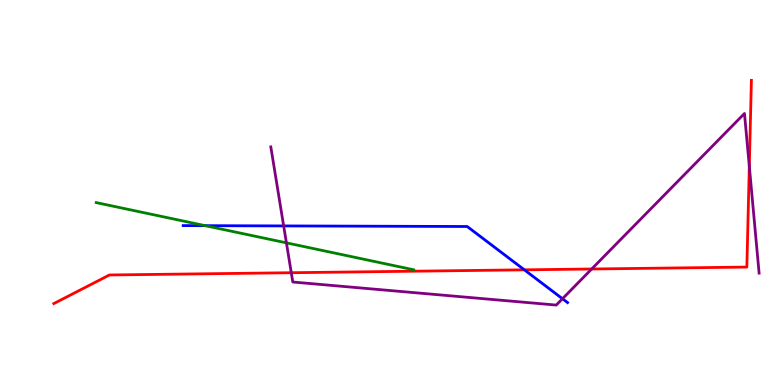[{'lines': ['blue', 'red'], 'intersections': [{'x': 6.77, 'y': 2.99}]}, {'lines': ['green', 'red'], 'intersections': []}, {'lines': ['purple', 'red'], 'intersections': [{'x': 3.76, 'y': 2.92}, {'x': 7.63, 'y': 3.01}, {'x': 9.67, 'y': 5.68}]}, {'lines': ['blue', 'green'], 'intersections': [{'x': 2.65, 'y': 4.14}]}, {'lines': ['blue', 'purple'], 'intersections': [{'x': 3.66, 'y': 4.13}, {'x': 7.26, 'y': 2.24}]}, {'lines': ['green', 'purple'], 'intersections': [{'x': 3.7, 'y': 3.69}]}]